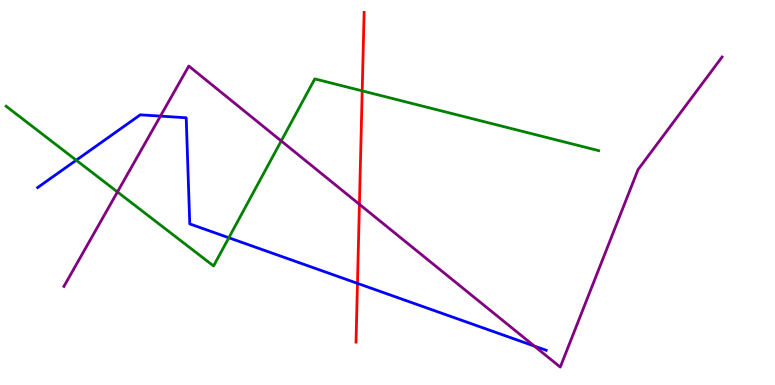[{'lines': ['blue', 'red'], 'intersections': [{'x': 4.61, 'y': 2.64}]}, {'lines': ['green', 'red'], 'intersections': [{'x': 4.67, 'y': 7.64}]}, {'lines': ['purple', 'red'], 'intersections': [{'x': 4.64, 'y': 4.69}]}, {'lines': ['blue', 'green'], 'intersections': [{'x': 0.984, 'y': 5.84}, {'x': 2.95, 'y': 3.82}]}, {'lines': ['blue', 'purple'], 'intersections': [{'x': 2.07, 'y': 6.98}, {'x': 6.89, 'y': 1.01}]}, {'lines': ['green', 'purple'], 'intersections': [{'x': 1.52, 'y': 5.01}, {'x': 3.63, 'y': 6.34}]}]